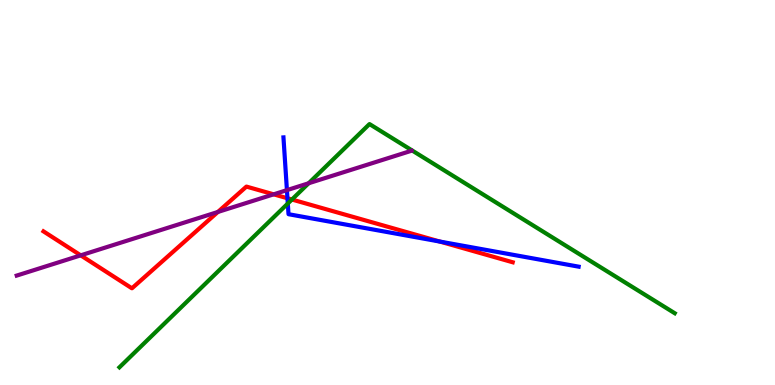[{'lines': ['blue', 'red'], 'intersections': [{'x': 3.71, 'y': 4.85}, {'x': 5.67, 'y': 3.73}]}, {'lines': ['green', 'red'], 'intersections': [{'x': 3.77, 'y': 4.82}]}, {'lines': ['purple', 'red'], 'intersections': [{'x': 1.04, 'y': 3.37}, {'x': 2.81, 'y': 4.49}, {'x': 3.53, 'y': 4.95}]}, {'lines': ['blue', 'green'], 'intersections': [{'x': 3.71, 'y': 4.71}]}, {'lines': ['blue', 'purple'], 'intersections': [{'x': 3.7, 'y': 5.06}]}, {'lines': ['green', 'purple'], 'intersections': [{'x': 3.98, 'y': 5.24}]}]